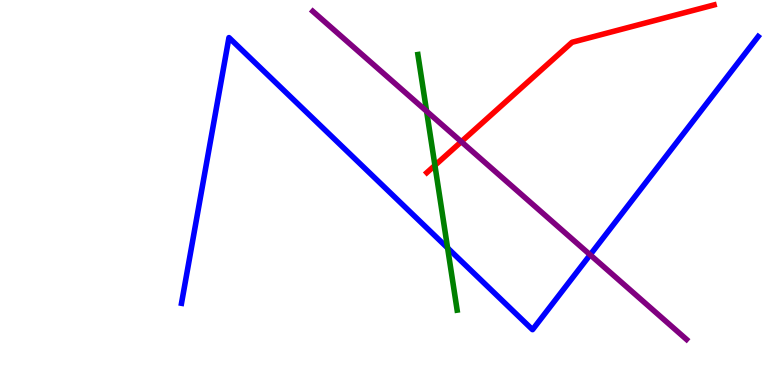[{'lines': ['blue', 'red'], 'intersections': []}, {'lines': ['green', 'red'], 'intersections': [{'x': 5.61, 'y': 5.7}]}, {'lines': ['purple', 'red'], 'intersections': [{'x': 5.95, 'y': 6.32}]}, {'lines': ['blue', 'green'], 'intersections': [{'x': 5.78, 'y': 3.56}]}, {'lines': ['blue', 'purple'], 'intersections': [{'x': 7.61, 'y': 3.38}]}, {'lines': ['green', 'purple'], 'intersections': [{'x': 5.5, 'y': 7.11}]}]